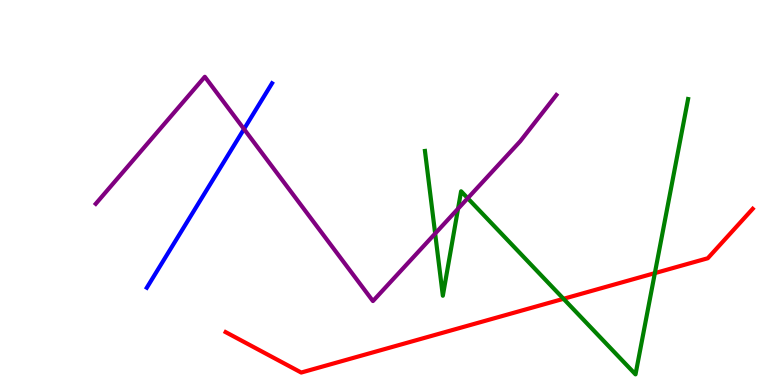[{'lines': ['blue', 'red'], 'intersections': []}, {'lines': ['green', 'red'], 'intersections': [{'x': 7.27, 'y': 2.24}, {'x': 8.45, 'y': 2.91}]}, {'lines': ['purple', 'red'], 'intersections': []}, {'lines': ['blue', 'green'], 'intersections': []}, {'lines': ['blue', 'purple'], 'intersections': [{'x': 3.15, 'y': 6.65}]}, {'lines': ['green', 'purple'], 'intersections': [{'x': 5.61, 'y': 3.93}, {'x': 5.91, 'y': 4.58}, {'x': 6.04, 'y': 4.85}]}]